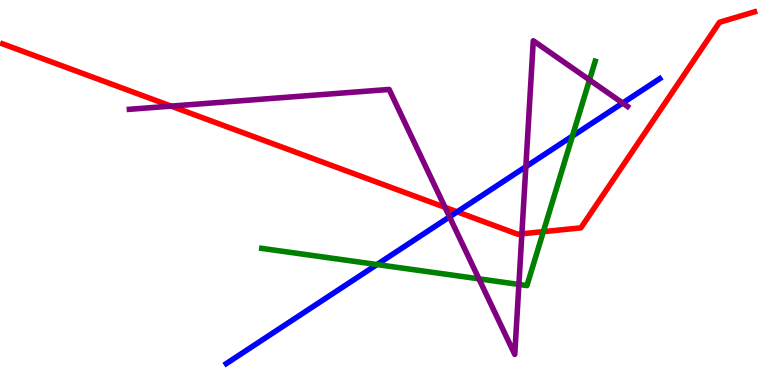[{'lines': ['blue', 'red'], 'intersections': [{'x': 5.9, 'y': 4.5}]}, {'lines': ['green', 'red'], 'intersections': [{'x': 7.01, 'y': 3.98}]}, {'lines': ['purple', 'red'], 'intersections': [{'x': 2.21, 'y': 7.24}, {'x': 5.74, 'y': 4.61}, {'x': 6.73, 'y': 3.93}]}, {'lines': ['blue', 'green'], 'intersections': [{'x': 4.86, 'y': 3.13}, {'x': 7.39, 'y': 6.47}]}, {'lines': ['blue', 'purple'], 'intersections': [{'x': 5.8, 'y': 4.37}, {'x': 6.79, 'y': 5.67}, {'x': 8.03, 'y': 7.32}]}, {'lines': ['green', 'purple'], 'intersections': [{'x': 6.18, 'y': 2.76}, {'x': 6.7, 'y': 2.61}, {'x': 7.61, 'y': 7.92}]}]